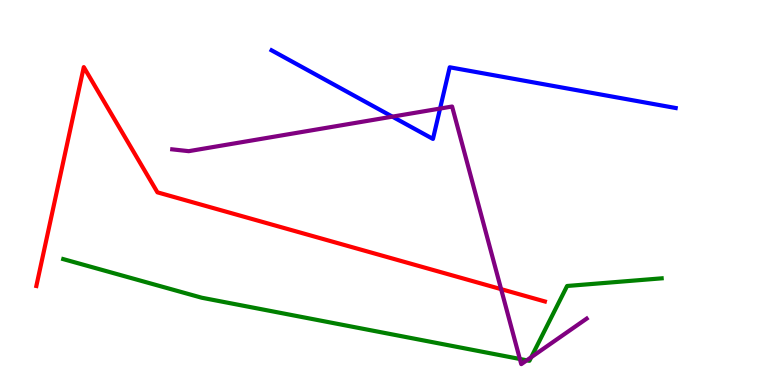[{'lines': ['blue', 'red'], 'intersections': []}, {'lines': ['green', 'red'], 'intersections': []}, {'lines': ['purple', 'red'], 'intersections': [{'x': 6.47, 'y': 2.49}]}, {'lines': ['blue', 'green'], 'intersections': []}, {'lines': ['blue', 'purple'], 'intersections': [{'x': 5.06, 'y': 6.97}, {'x': 5.68, 'y': 7.18}]}, {'lines': ['green', 'purple'], 'intersections': [{'x': 6.71, 'y': 0.676}, {'x': 6.8, 'y': 0.641}, {'x': 6.85, 'y': 0.722}]}]